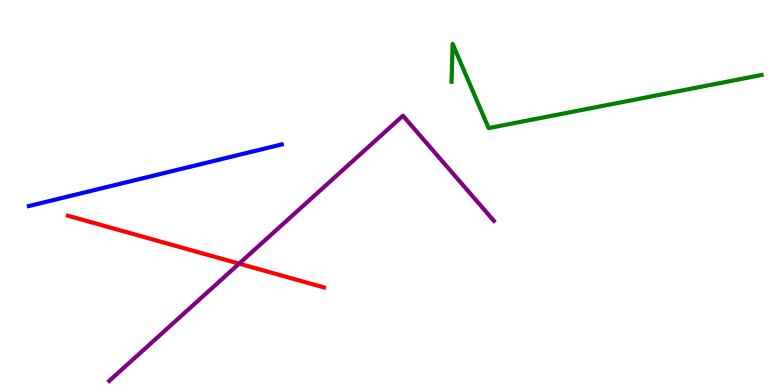[{'lines': ['blue', 'red'], 'intersections': []}, {'lines': ['green', 'red'], 'intersections': []}, {'lines': ['purple', 'red'], 'intersections': [{'x': 3.09, 'y': 3.15}]}, {'lines': ['blue', 'green'], 'intersections': []}, {'lines': ['blue', 'purple'], 'intersections': []}, {'lines': ['green', 'purple'], 'intersections': []}]